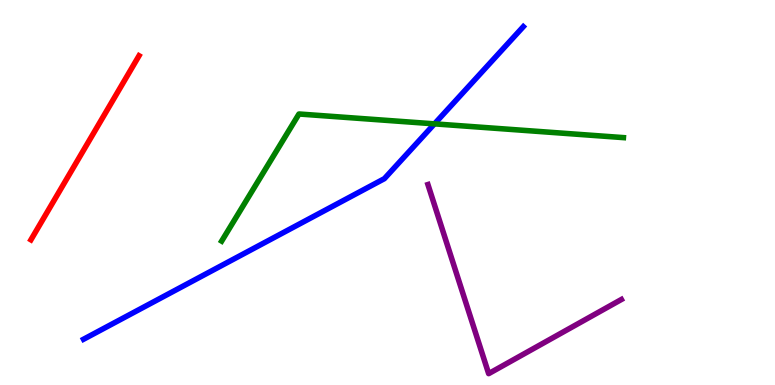[{'lines': ['blue', 'red'], 'intersections': []}, {'lines': ['green', 'red'], 'intersections': []}, {'lines': ['purple', 'red'], 'intersections': []}, {'lines': ['blue', 'green'], 'intersections': [{'x': 5.61, 'y': 6.78}]}, {'lines': ['blue', 'purple'], 'intersections': []}, {'lines': ['green', 'purple'], 'intersections': []}]